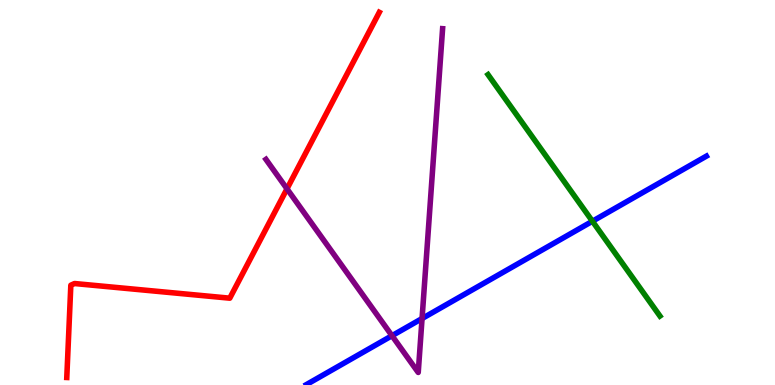[{'lines': ['blue', 'red'], 'intersections': []}, {'lines': ['green', 'red'], 'intersections': []}, {'lines': ['purple', 'red'], 'intersections': [{'x': 3.7, 'y': 5.1}]}, {'lines': ['blue', 'green'], 'intersections': [{'x': 7.64, 'y': 4.25}]}, {'lines': ['blue', 'purple'], 'intersections': [{'x': 5.06, 'y': 1.28}, {'x': 5.45, 'y': 1.73}]}, {'lines': ['green', 'purple'], 'intersections': []}]